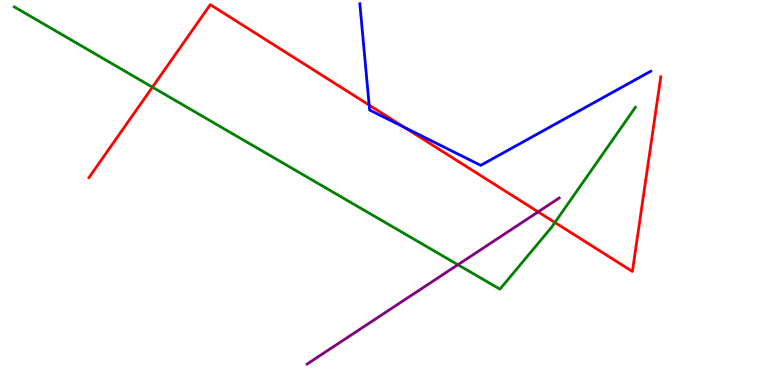[{'lines': ['blue', 'red'], 'intersections': [{'x': 4.76, 'y': 7.27}, {'x': 5.22, 'y': 6.69}]}, {'lines': ['green', 'red'], 'intersections': [{'x': 1.97, 'y': 7.74}, {'x': 7.16, 'y': 4.22}]}, {'lines': ['purple', 'red'], 'intersections': [{'x': 6.94, 'y': 4.5}]}, {'lines': ['blue', 'green'], 'intersections': []}, {'lines': ['blue', 'purple'], 'intersections': []}, {'lines': ['green', 'purple'], 'intersections': [{'x': 5.91, 'y': 3.12}]}]